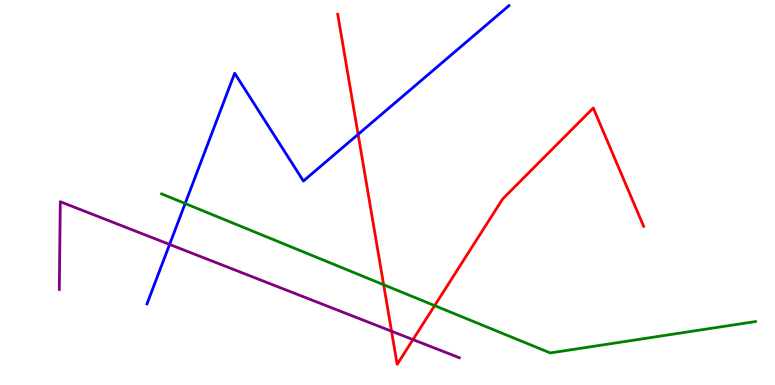[{'lines': ['blue', 'red'], 'intersections': [{'x': 4.62, 'y': 6.51}]}, {'lines': ['green', 'red'], 'intersections': [{'x': 4.95, 'y': 2.6}, {'x': 5.61, 'y': 2.06}]}, {'lines': ['purple', 'red'], 'intersections': [{'x': 5.05, 'y': 1.4}, {'x': 5.33, 'y': 1.18}]}, {'lines': ['blue', 'green'], 'intersections': [{'x': 2.39, 'y': 4.71}]}, {'lines': ['blue', 'purple'], 'intersections': [{'x': 2.19, 'y': 3.65}]}, {'lines': ['green', 'purple'], 'intersections': []}]